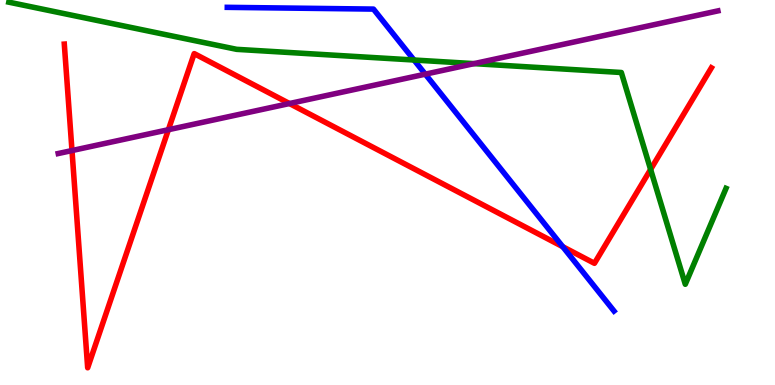[{'lines': ['blue', 'red'], 'intersections': [{'x': 7.26, 'y': 3.59}]}, {'lines': ['green', 'red'], 'intersections': [{'x': 8.39, 'y': 5.6}]}, {'lines': ['purple', 'red'], 'intersections': [{'x': 0.929, 'y': 6.09}, {'x': 2.17, 'y': 6.63}, {'x': 3.74, 'y': 7.31}]}, {'lines': ['blue', 'green'], 'intersections': [{'x': 5.34, 'y': 8.44}]}, {'lines': ['blue', 'purple'], 'intersections': [{'x': 5.49, 'y': 8.07}]}, {'lines': ['green', 'purple'], 'intersections': [{'x': 6.12, 'y': 8.35}]}]